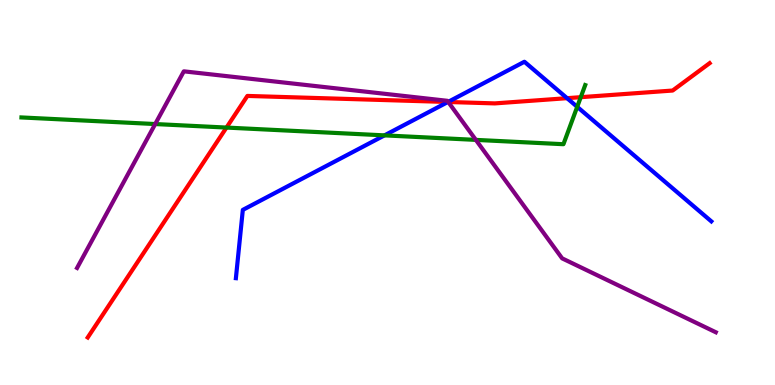[{'lines': ['blue', 'red'], 'intersections': [{'x': 5.78, 'y': 7.35}, {'x': 7.32, 'y': 7.45}]}, {'lines': ['green', 'red'], 'intersections': [{'x': 2.92, 'y': 6.69}, {'x': 7.49, 'y': 7.48}]}, {'lines': ['purple', 'red'], 'intersections': [{'x': 5.78, 'y': 7.35}]}, {'lines': ['blue', 'green'], 'intersections': [{'x': 4.96, 'y': 6.48}, {'x': 7.45, 'y': 7.23}]}, {'lines': ['blue', 'purple'], 'intersections': [{'x': 5.78, 'y': 7.35}]}, {'lines': ['green', 'purple'], 'intersections': [{'x': 2.0, 'y': 6.78}, {'x': 6.14, 'y': 6.37}]}]